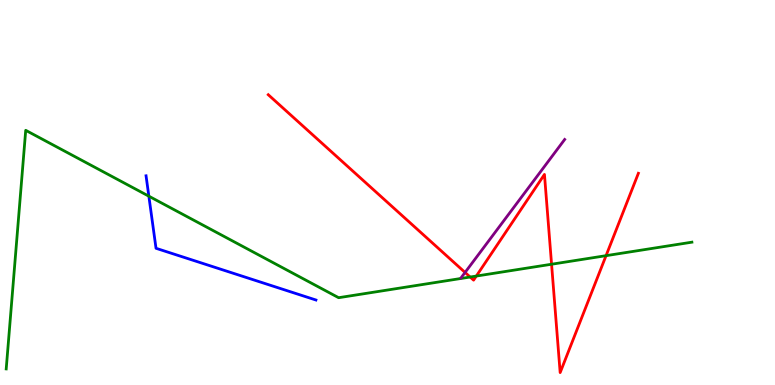[{'lines': ['blue', 'red'], 'intersections': []}, {'lines': ['green', 'red'], 'intersections': [{'x': 6.07, 'y': 2.8}, {'x': 6.15, 'y': 2.83}, {'x': 7.12, 'y': 3.14}, {'x': 7.82, 'y': 3.36}]}, {'lines': ['purple', 'red'], 'intersections': [{'x': 6.0, 'y': 2.92}]}, {'lines': ['blue', 'green'], 'intersections': [{'x': 1.92, 'y': 4.9}]}, {'lines': ['blue', 'purple'], 'intersections': []}, {'lines': ['green', 'purple'], 'intersections': []}]